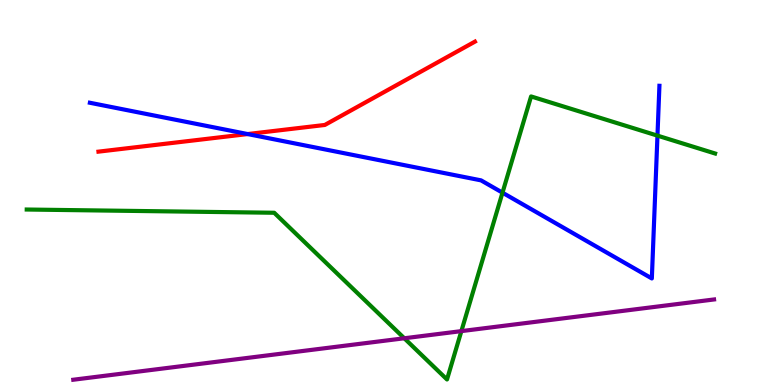[{'lines': ['blue', 'red'], 'intersections': [{'x': 3.2, 'y': 6.52}]}, {'lines': ['green', 'red'], 'intersections': []}, {'lines': ['purple', 'red'], 'intersections': []}, {'lines': ['blue', 'green'], 'intersections': [{'x': 6.48, 'y': 5.0}, {'x': 8.48, 'y': 6.48}]}, {'lines': ['blue', 'purple'], 'intersections': []}, {'lines': ['green', 'purple'], 'intersections': [{'x': 5.22, 'y': 1.21}, {'x': 5.95, 'y': 1.4}]}]